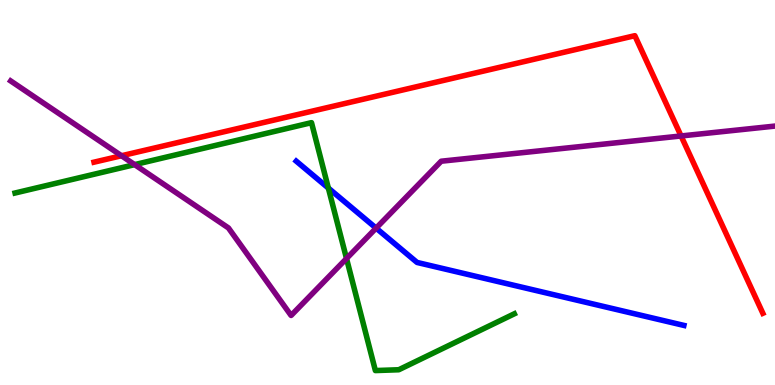[{'lines': ['blue', 'red'], 'intersections': []}, {'lines': ['green', 'red'], 'intersections': []}, {'lines': ['purple', 'red'], 'intersections': [{'x': 1.57, 'y': 5.95}, {'x': 8.79, 'y': 6.47}]}, {'lines': ['blue', 'green'], 'intersections': [{'x': 4.24, 'y': 5.11}]}, {'lines': ['blue', 'purple'], 'intersections': [{'x': 4.85, 'y': 4.07}]}, {'lines': ['green', 'purple'], 'intersections': [{'x': 1.74, 'y': 5.72}, {'x': 4.47, 'y': 3.29}]}]